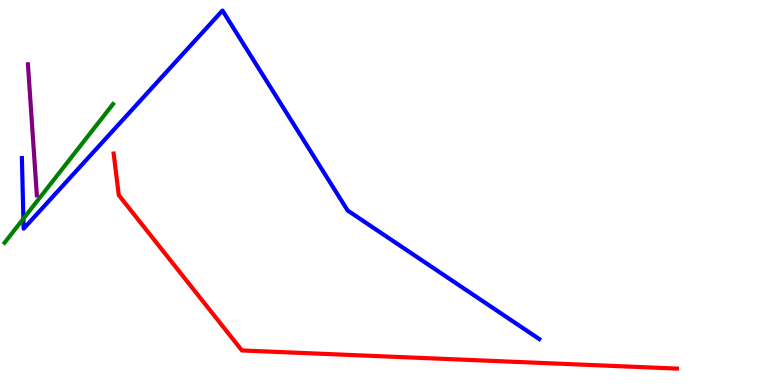[{'lines': ['blue', 'red'], 'intersections': []}, {'lines': ['green', 'red'], 'intersections': []}, {'lines': ['purple', 'red'], 'intersections': []}, {'lines': ['blue', 'green'], 'intersections': [{'x': 0.302, 'y': 4.32}]}, {'lines': ['blue', 'purple'], 'intersections': []}, {'lines': ['green', 'purple'], 'intersections': []}]